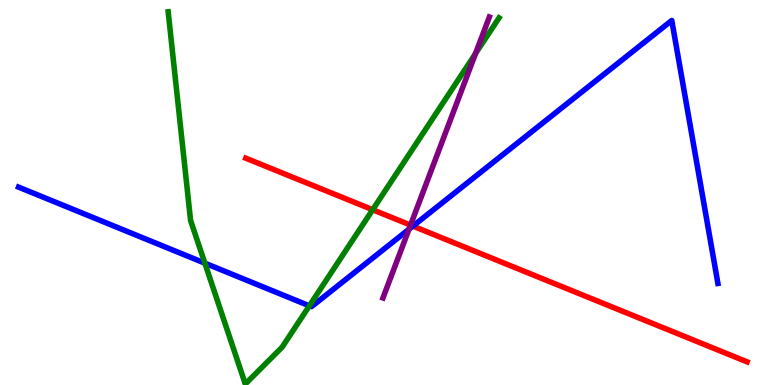[{'lines': ['blue', 'red'], 'intersections': [{'x': 5.33, 'y': 4.13}]}, {'lines': ['green', 'red'], 'intersections': [{'x': 4.81, 'y': 4.55}]}, {'lines': ['purple', 'red'], 'intersections': [{'x': 5.3, 'y': 4.15}]}, {'lines': ['blue', 'green'], 'intersections': [{'x': 2.64, 'y': 3.16}, {'x': 3.99, 'y': 2.06}]}, {'lines': ['blue', 'purple'], 'intersections': [{'x': 5.28, 'y': 4.05}]}, {'lines': ['green', 'purple'], 'intersections': [{'x': 6.14, 'y': 8.61}]}]